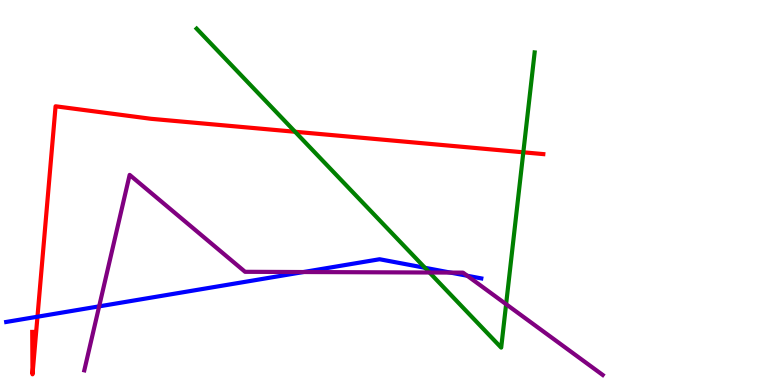[{'lines': ['blue', 'red'], 'intersections': [{'x': 0.483, 'y': 1.77}]}, {'lines': ['green', 'red'], 'intersections': [{'x': 3.81, 'y': 6.58}, {'x': 6.75, 'y': 6.04}]}, {'lines': ['purple', 'red'], 'intersections': []}, {'lines': ['blue', 'green'], 'intersections': [{'x': 5.48, 'y': 3.04}]}, {'lines': ['blue', 'purple'], 'intersections': [{'x': 1.28, 'y': 2.04}, {'x': 3.92, 'y': 2.93}, {'x': 5.81, 'y': 2.92}, {'x': 6.03, 'y': 2.84}]}, {'lines': ['green', 'purple'], 'intersections': [{'x': 5.54, 'y': 2.92}, {'x': 6.53, 'y': 2.1}]}]